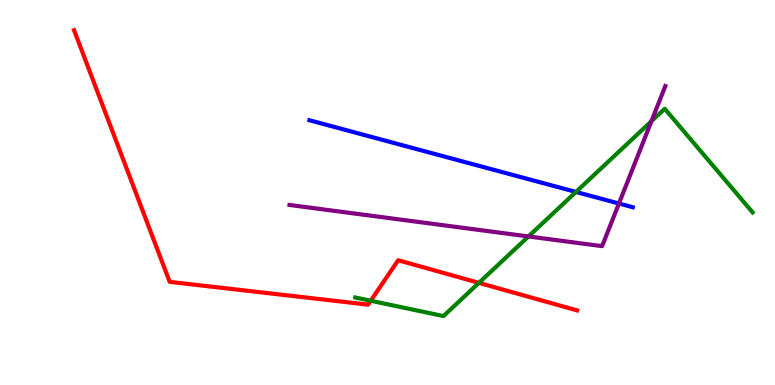[{'lines': ['blue', 'red'], 'intersections': []}, {'lines': ['green', 'red'], 'intersections': [{'x': 4.78, 'y': 2.19}, {'x': 6.18, 'y': 2.65}]}, {'lines': ['purple', 'red'], 'intersections': []}, {'lines': ['blue', 'green'], 'intersections': [{'x': 7.43, 'y': 5.01}]}, {'lines': ['blue', 'purple'], 'intersections': [{'x': 7.99, 'y': 4.71}]}, {'lines': ['green', 'purple'], 'intersections': [{'x': 6.82, 'y': 3.86}, {'x': 8.41, 'y': 6.85}]}]